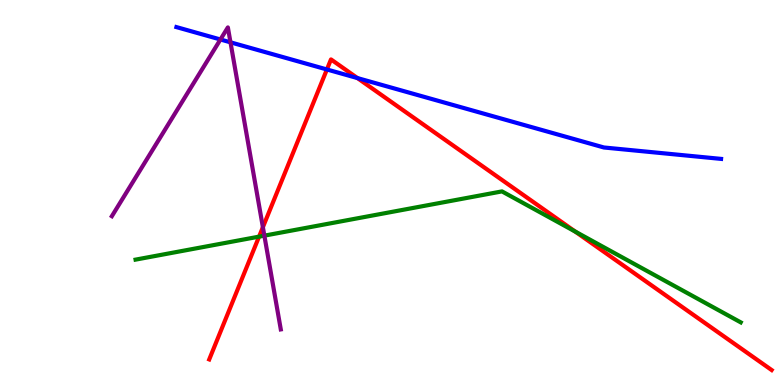[{'lines': ['blue', 'red'], 'intersections': [{'x': 4.22, 'y': 8.2}, {'x': 4.61, 'y': 7.97}]}, {'lines': ['green', 'red'], 'intersections': [{'x': 3.34, 'y': 3.85}, {'x': 7.42, 'y': 3.99}]}, {'lines': ['purple', 'red'], 'intersections': [{'x': 3.39, 'y': 4.1}]}, {'lines': ['blue', 'green'], 'intersections': []}, {'lines': ['blue', 'purple'], 'intersections': [{'x': 2.84, 'y': 8.97}, {'x': 2.97, 'y': 8.9}]}, {'lines': ['green', 'purple'], 'intersections': [{'x': 3.41, 'y': 3.88}]}]